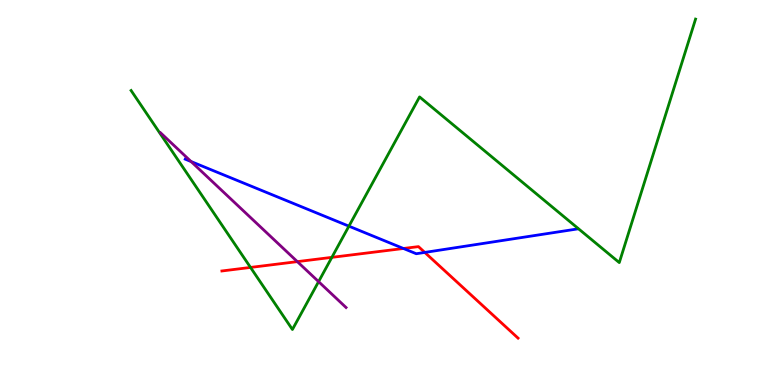[{'lines': ['blue', 'red'], 'intersections': [{'x': 5.21, 'y': 3.55}, {'x': 5.48, 'y': 3.44}]}, {'lines': ['green', 'red'], 'intersections': [{'x': 3.23, 'y': 3.05}, {'x': 4.28, 'y': 3.32}]}, {'lines': ['purple', 'red'], 'intersections': [{'x': 3.84, 'y': 3.2}]}, {'lines': ['blue', 'green'], 'intersections': [{'x': 4.5, 'y': 4.13}]}, {'lines': ['blue', 'purple'], 'intersections': [{'x': 2.47, 'y': 5.8}]}, {'lines': ['green', 'purple'], 'intersections': [{'x': 4.11, 'y': 2.68}]}]